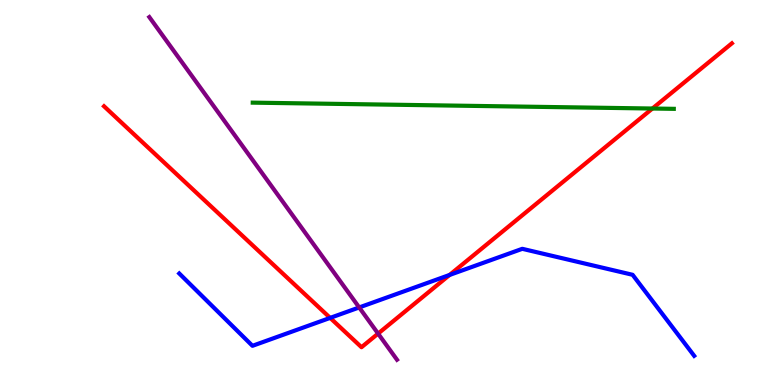[{'lines': ['blue', 'red'], 'intersections': [{'x': 4.26, 'y': 1.74}, {'x': 5.8, 'y': 2.86}]}, {'lines': ['green', 'red'], 'intersections': [{'x': 8.42, 'y': 7.18}]}, {'lines': ['purple', 'red'], 'intersections': [{'x': 4.88, 'y': 1.34}]}, {'lines': ['blue', 'green'], 'intersections': []}, {'lines': ['blue', 'purple'], 'intersections': [{'x': 4.63, 'y': 2.01}]}, {'lines': ['green', 'purple'], 'intersections': []}]